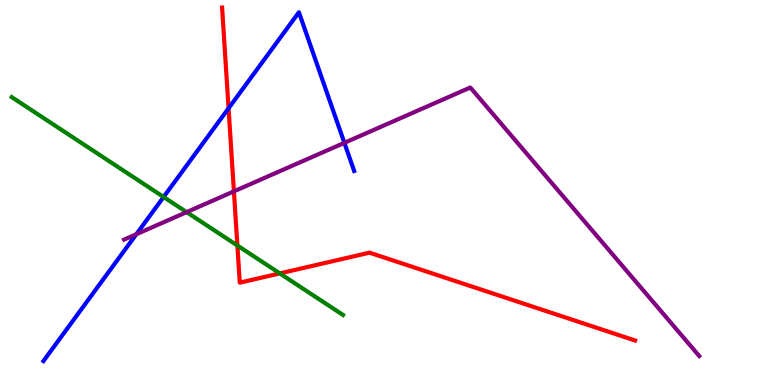[{'lines': ['blue', 'red'], 'intersections': [{'x': 2.95, 'y': 7.19}]}, {'lines': ['green', 'red'], 'intersections': [{'x': 3.06, 'y': 3.62}, {'x': 3.61, 'y': 2.9}]}, {'lines': ['purple', 'red'], 'intersections': [{'x': 3.02, 'y': 5.03}]}, {'lines': ['blue', 'green'], 'intersections': [{'x': 2.11, 'y': 4.88}]}, {'lines': ['blue', 'purple'], 'intersections': [{'x': 1.76, 'y': 3.92}, {'x': 4.44, 'y': 6.29}]}, {'lines': ['green', 'purple'], 'intersections': [{'x': 2.41, 'y': 4.49}]}]